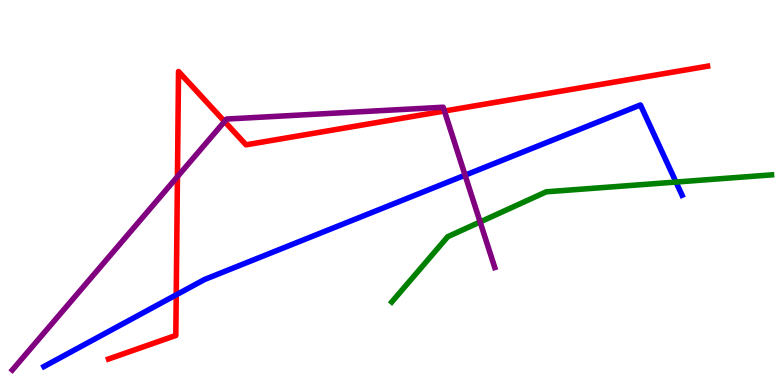[{'lines': ['blue', 'red'], 'intersections': [{'x': 2.27, 'y': 2.34}]}, {'lines': ['green', 'red'], 'intersections': []}, {'lines': ['purple', 'red'], 'intersections': [{'x': 2.29, 'y': 5.41}, {'x': 2.9, 'y': 6.84}, {'x': 5.73, 'y': 7.12}]}, {'lines': ['blue', 'green'], 'intersections': [{'x': 8.72, 'y': 5.27}]}, {'lines': ['blue', 'purple'], 'intersections': [{'x': 6.0, 'y': 5.45}]}, {'lines': ['green', 'purple'], 'intersections': [{'x': 6.19, 'y': 4.24}]}]